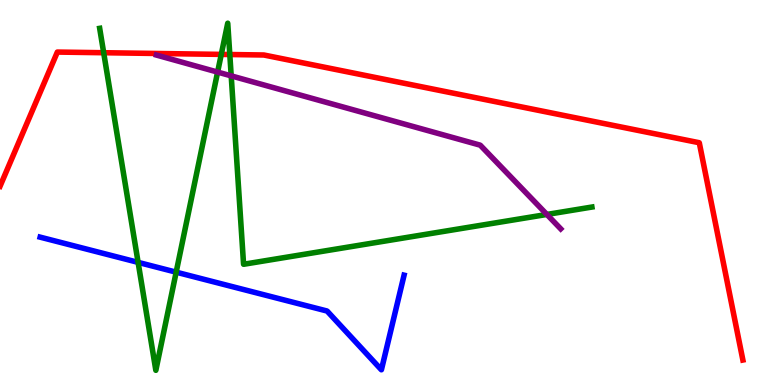[{'lines': ['blue', 'red'], 'intersections': []}, {'lines': ['green', 'red'], 'intersections': [{'x': 1.34, 'y': 8.63}, {'x': 2.86, 'y': 8.59}, {'x': 2.97, 'y': 8.58}]}, {'lines': ['purple', 'red'], 'intersections': []}, {'lines': ['blue', 'green'], 'intersections': [{'x': 1.78, 'y': 3.19}, {'x': 2.27, 'y': 2.93}]}, {'lines': ['blue', 'purple'], 'intersections': []}, {'lines': ['green', 'purple'], 'intersections': [{'x': 2.81, 'y': 8.13}, {'x': 2.98, 'y': 8.03}, {'x': 7.06, 'y': 4.43}]}]